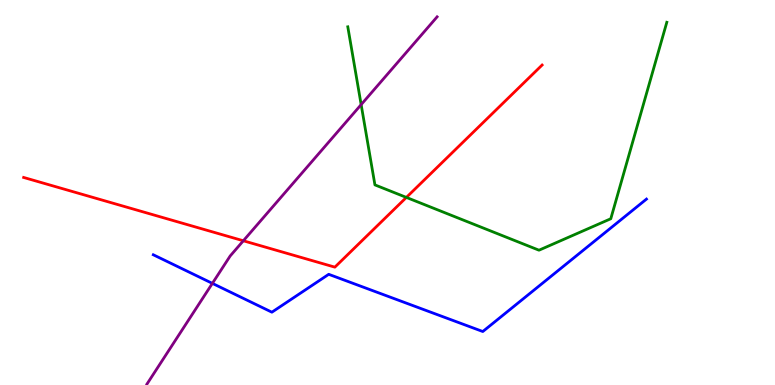[{'lines': ['blue', 'red'], 'intersections': []}, {'lines': ['green', 'red'], 'intersections': [{'x': 5.24, 'y': 4.87}]}, {'lines': ['purple', 'red'], 'intersections': [{'x': 3.14, 'y': 3.75}]}, {'lines': ['blue', 'green'], 'intersections': []}, {'lines': ['blue', 'purple'], 'intersections': [{'x': 2.74, 'y': 2.64}]}, {'lines': ['green', 'purple'], 'intersections': [{'x': 4.66, 'y': 7.28}]}]